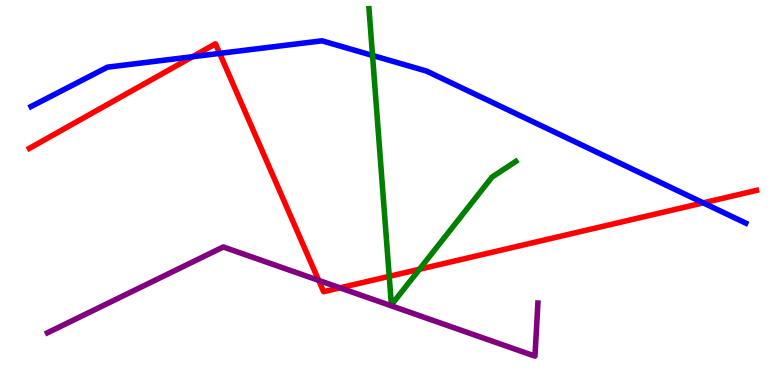[{'lines': ['blue', 'red'], 'intersections': [{'x': 2.48, 'y': 8.53}, {'x': 2.83, 'y': 8.61}, {'x': 9.07, 'y': 4.73}]}, {'lines': ['green', 'red'], 'intersections': [{'x': 5.02, 'y': 2.82}, {'x': 5.41, 'y': 3.01}]}, {'lines': ['purple', 'red'], 'intersections': [{'x': 4.11, 'y': 2.72}, {'x': 4.39, 'y': 2.52}]}, {'lines': ['blue', 'green'], 'intersections': [{'x': 4.81, 'y': 8.56}]}, {'lines': ['blue', 'purple'], 'intersections': []}, {'lines': ['green', 'purple'], 'intersections': []}]